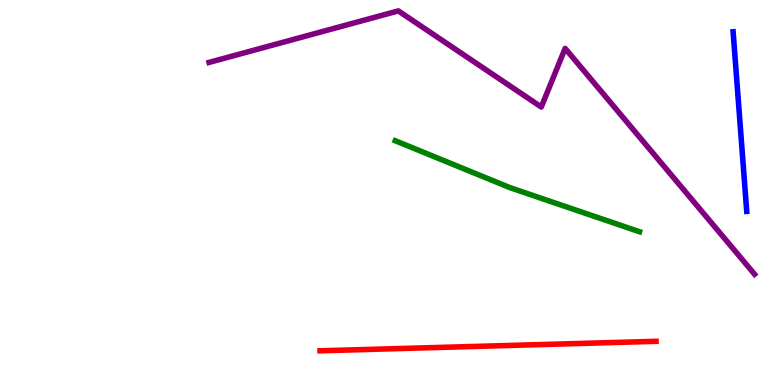[{'lines': ['blue', 'red'], 'intersections': []}, {'lines': ['green', 'red'], 'intersections': []}, {'lines': ['purple', 'red'], 'intersections': []}, {'lines': ['blue', 'green'], 'intersections': []}, {'lines': ['blue', 'purple'], 'intersections': []}, {'lines': ['green', 'purple'], 'intersections': []}]